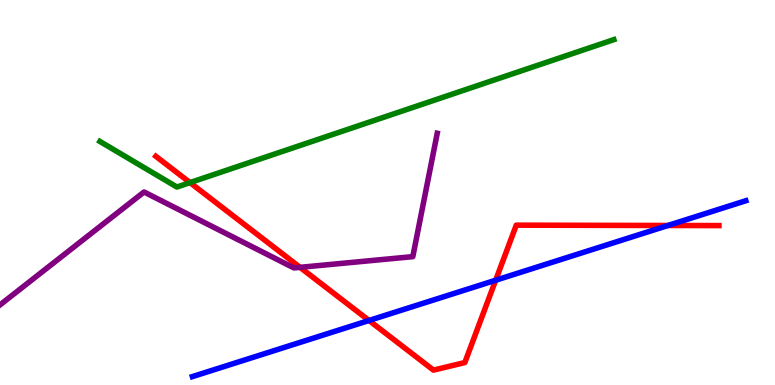[{'lines': ['blue', 'red'], 'intersections': [{'x': 4.76, 'y': 1.68}, {'x': 6.4, 'y': 2.72}, {'x': 8.62, 'y': 4.14}]}, {'lines': ['green', 'red'], 'intersections': [{'x': 2.45, 'y': 5.26}]}, {'lines': ['purple', 'red'], 'intersections': [{'x': 3.87, 'y': 3.06}]}, {'lines': ['blue', 'green'], 'intersections': []}, {'lines': ['blue', 'purple'], 'intersections': []}, {'lines': ['green', 'purple'], 'intersections': []}]